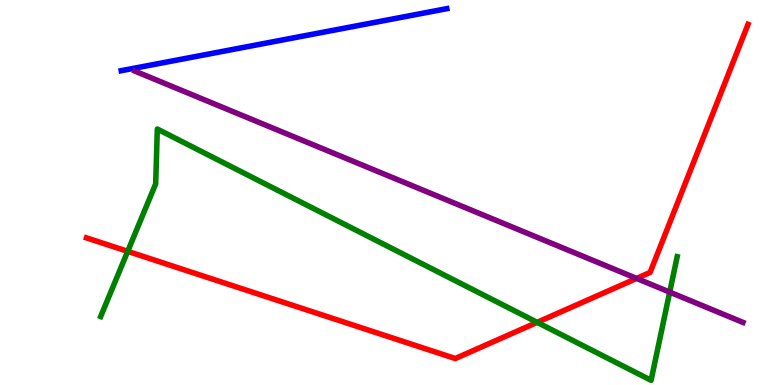[{'lines': ['blue', 'red'], 'intersections': []}, {'lines': ['green', 'red'], 'intersections': [{'x': 1.65, 'y': 3.47}, {'x': 6.93, 'y': 1.63}]}, {'lines': ['purple', 'red'], 'intersections': [{'x': 8.21, 'y': 2.77}]}, {'lines': ['blue', 'green'], 'intersections': []}, {'lines': ['blue', 'purple'], 'intersections': []}, {'lines': ['green', 'purple'], 'intersections': [{'x': 8.64, 'y': 2.41}]}]